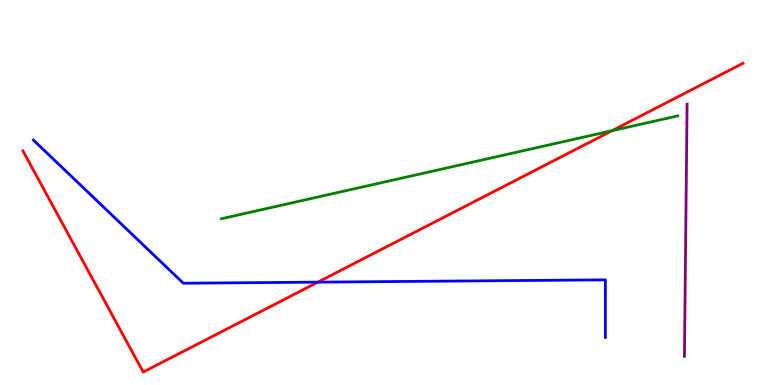[{'lines': ['blue', 'red'], 'intersections': [{'x': 4.1, 'y': 2.67}]}, {'lines': ['green', 'red'], 'intersections': [{'x': 7.9, 'y': 6.61}]}, {'lines': ['purple', 'red'], 'intersections': []}, {'lines': ['blue', 'green'], 'intersections': []}, {'lines': ['blue', 'purple'], 'intersections': []}, {'lines': ['green', 'purple'], 'intersections': []}]